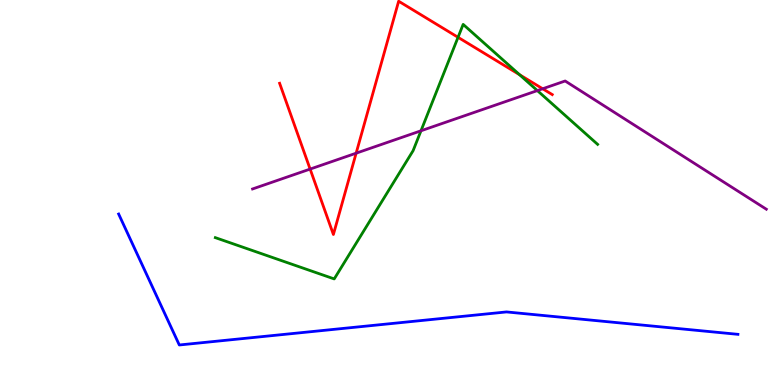[{'lines': ['blue', 'red'], 'intersections': []}, {'lines': ['green', 'red'], 'intersections': [{'x': 5.91, 'y': 9.03}, {'x': 6.7, 'y': 8.06}]}, {'lines': ['purple', 'red'], 'intersections': [{'x': 4.0, 'y': 5.61}, {'x': 4.6, 'y': 6.02}, {'x': 7.0, 'y': 7.69}]}, {'lines': ['blue', 'green'], 'intersections': []}, {'lines': ['blue', 'purple'], 'intersections': []}, {'lines': ['green', 'purple'], 'intersections': [{'x': 5.43, 'y': 6.6}, {'x': 6.93, 'y': 7.65}]}]